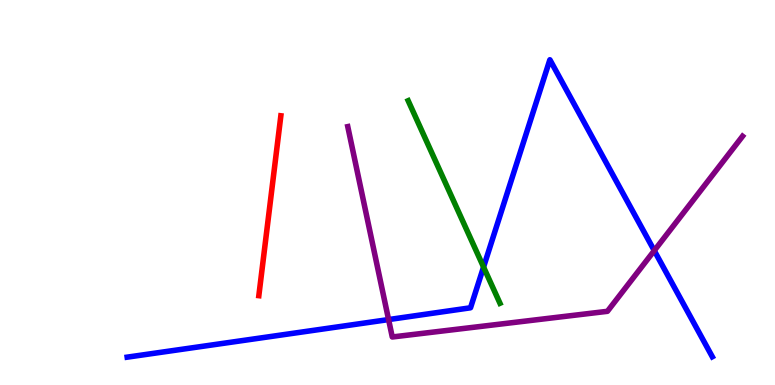[{'lines': ['blue', 'red'], 'intersections': []}, {'lines': ['green', 'red'], 'intersections': []}, {'lines': ['purple', 'red'], 'intersections': []}, {'lines': ['blue', 'green'], 'intersections': [{'x': 6.24, 'y': 3.06}]}, {'lines': ['blue', 'purple'], 'intersections': [{'x': 5.01, 'y': 1.7}, {'x': 8.44, 'y': 3.49}]}, {'lines': ['green', 'purple'], 'intersections': []}]